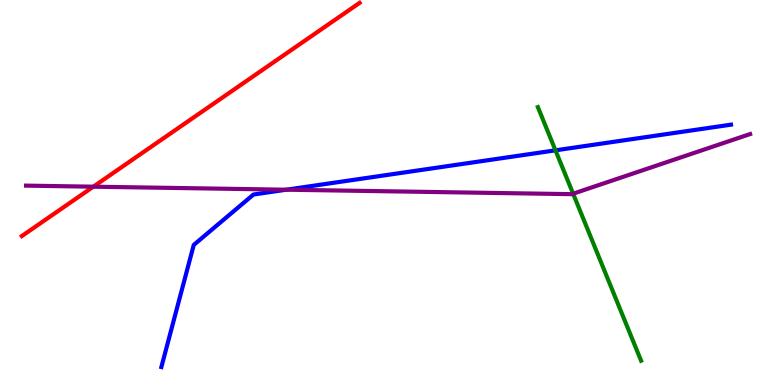[{'lines': ['blue', 'red'], 'intersections': []}, {'lines': ['green', 'red'], 'intersections': []}, {'lines': ['purple', 'red'], 'intersections': [{'x': 1.2, 'y': 5.15}]}, {'lines': ['blue', 'green'], 'intersections': [{'x': 7.17, 'y': 6.1}]}, {'lines': ['blue', 'purple'], 'intersections': [{'x': 3.7, 'y': 5.07}]}, {'lines': ['green', 'purple'], 'intersections': [{'x': 7.4, 'y': 4.97}]}]